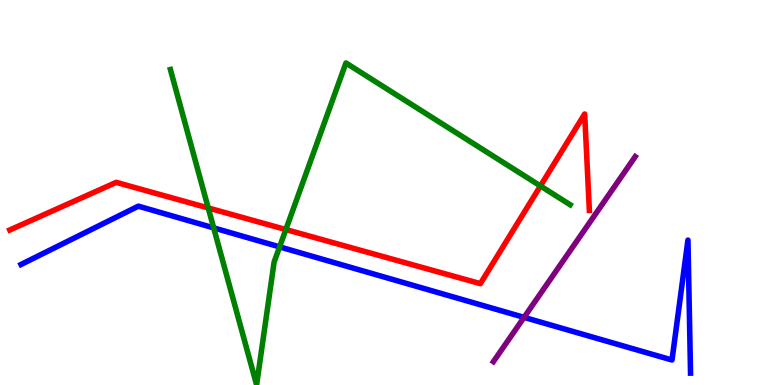[{'lines': ['blue', 'red'], 'intersections': []}, {'lines': ['green', 'red'], 'intersections': [{'x': 2.69, 'y': 4.6}, {'x': 3.69, 'y': 4.04}, {'x': 6.97, 'y': 5.17}]}, {'lines': ['purple', 'red'], 'intersections': []}, {'lines': ['blue', 'green'], 'intersections': [{'x': 2.76, 'y': 4.08}, {'x': 3.61, 'y': 3.59}]}, {'lines': ['blue', 'purple'], 'intersections': [{'x': 6.76, 'y': 1.76}]}, {'lines': ['green', 'purple'], 'intersections': []}]